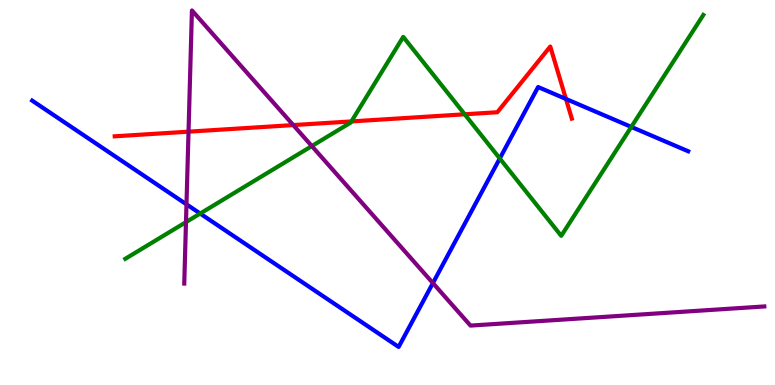[{'lines': ['blue', 'red'], 'intersections': [{'x': 7.3, 'y': 7.43}]}, {'lines': ['green', 'red'], 'intersections': [{'x': 4.53, 'y': 6.85}, {'x': 6.0, 'y': 7.03}]}, {'lines': ['purple', 'red'], 'intersections': [{'x': 2.43, 'y': 6.58}, {'x': 3.78, 'y': 6.75}]}, {'lines': ['blue', 'green'], 'intersections': [{'x': 2.58, 'y': 4.45}, {'x': 6.45, 'y': 5.88}, {'x': 8.15, 'y': 6.7}]}, {'lines': ['blue', 'purple'], 'intersections': [{'x': 2.41, 'y': 4.69}, {'x': 5.59, 'y': 2.65}]}, {'lines': ['green', 'purple'], 'intersections': [{'x': 2.4, 'y': 4.23}, {'x': 4.02, 'y': 6.21}]}]